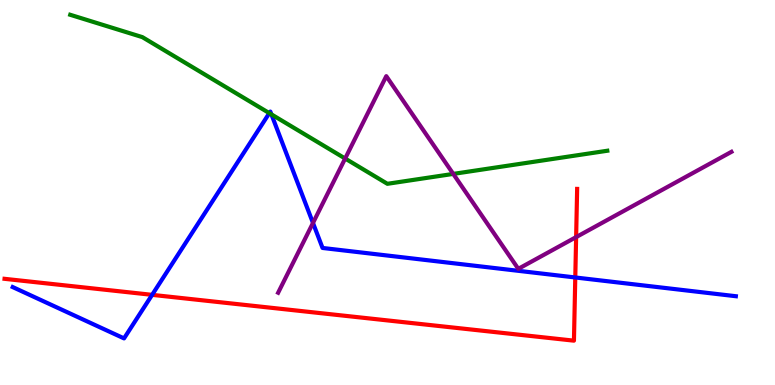[{'lines': ['blue', 'red'], 'intersections': [{'x': 1.96, 'y': 2.34}, {'x': 7.42, 'y': 2.79}]}, {'lines': ['green', 'red'], 'intersections': []}, {'lines': ['purple', 'red'], 'intersections': [{'x': 7.43, 'y': 3.84}]}, {'lines': ['blue', 'green'], 'intersections': [{'x': 3.48, 'y': 7.06}, {'x': 3.5, 'y': 7.03}]}, {'lines': ['blue', 'purple'], 'intersections': [{'x': 4.04, 'y': 4.21}]}, {'lines': ['green', 'purple'], 'intersections': [{'x': 4.45, 'y': 5.88}, {'x': 5.85, 'y': 5.48}]}]